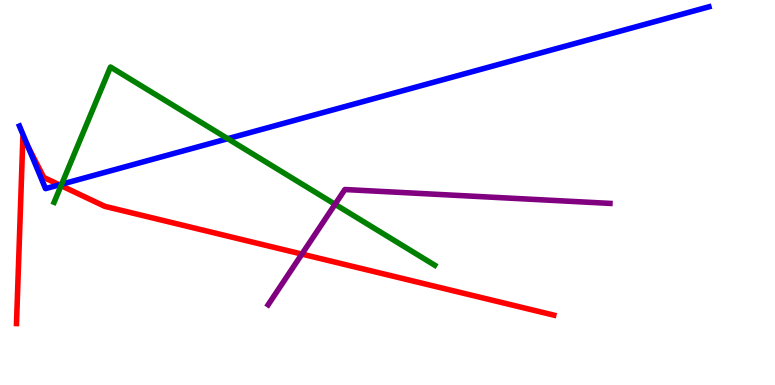[{'lines': ['blue', 'red'], 'intersections': [{'x': 0.362, 'y': 6.19}, {'x': 0.766, 'y': 5.2}]}, {'lines': ['green', 'red'], 'intersections': [{'x': 0.788, 'y': 5.18}]}, {'lines': ['purple', 'red'], 'intersections': [{'x': 3.9, 'y': 3.4}]}, {'lines': ['blue', 'green'], 'intersections': [{'x': 0.796, 'y': 5.22}, {'x': 2.94, 'y': 6.4}]}, {'lines': ['blue', 'purple'], 'intersections': []}, {'lines': ['green', 'purple'], 'intersections': [{'x': 4.32, 'y': 4.69}]}]